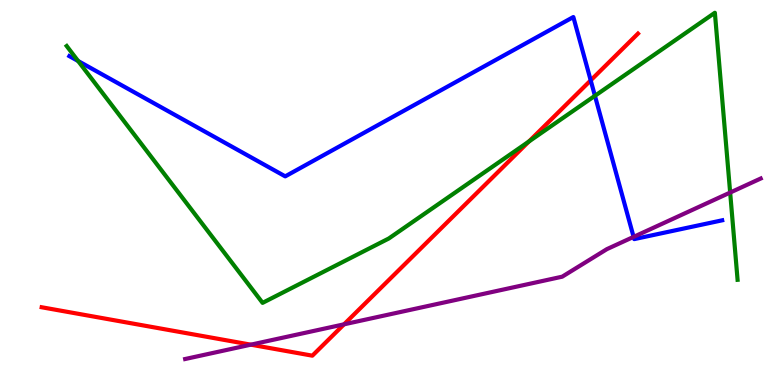[{'lines': ['blue', 'red'], 'intersections': [{'x': 7.62, 'y': 7.91}]}, {'lines': ['green', 'red'], 'intersections': [{'x': 6.82, 'y': 6.32}]}, {'lines': ['purple', 'red'], 'intersections': [{'x': 3.24, 'y': 1.05}, {'x': 4.44, 'y': 1.58}]}, {'lines': ['blue', 'green'], 'intersections': [{'x': 1.01, 'y': 8.42}, {'x': 7.68, 'y': 7.51}]}, {'lines': ['blue', 'purple'], 'intersections': [{'x': 8.18, 'y': 3.85}]}, {'lines': ['green', 'purple'], 'intersections': [{'x': 9.42, 'y': 5.0}]}]